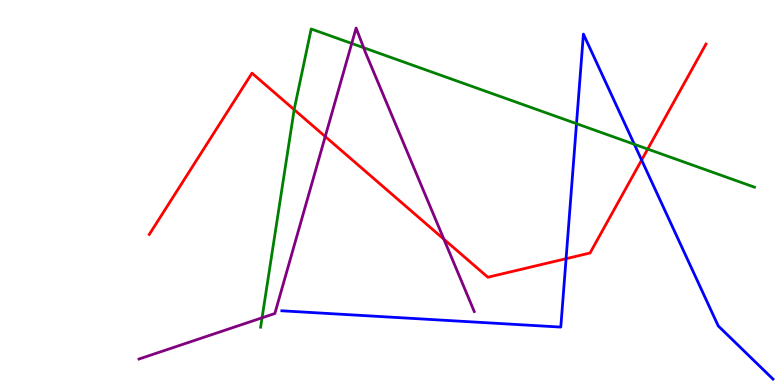[{'lines': ['blue', 'red'], 'intersections': [{'x': 7.3, 'y': 3.28}, {'x': 8.28, 'y': 5.84}]}, {'lines': ['green', 'red'], 'intersections': [{'x': 3.8, 'y': 7.15}, {'x': 8.36, 'y': 6.13}]}, {'lines': ['purple', 'red'], 'intersections': [{'x': 4.2, 'y': 6.45}, {'x': 5.73, 'y': 3.79}]}, {'lines': ['blue', 'green'], 'intersections': [{'x': 7.44, 'y': 6.79}, {'x': 8.19, 'y': 6.25}]}, {'lines': ['blue', 'purple'], 'intersections': []}, {'lines': ['green', 'purple'], 'intersections': [{'x': 3.38, 'y': 1.75}, {'x': 4.54, 'y': 8.87}, {'x': 4.69, 'y': 8.76}]}]